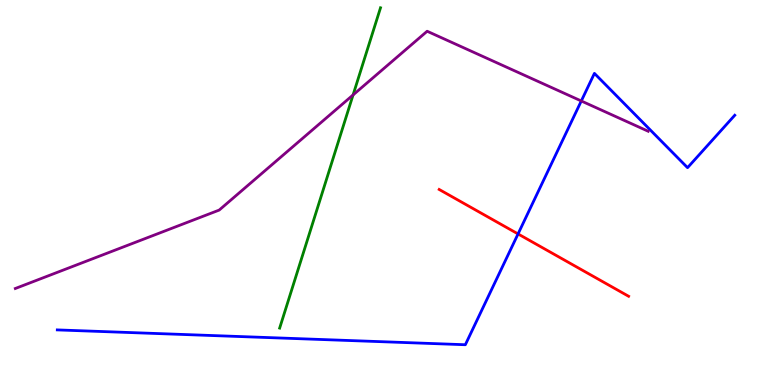[{'lines': ['blue', 'red'], 'intersections': [{'x': 6.68, 'y': 3.92}]}, {'lines': ['green', 'red'], 'intersections': []}, {'lines': ['purple', 'red'], 'intersections': []}, {'lines': ['blue', 'green'], 'intersections': []}, {'lines': ['blue', 'purple'], 'intersections': [{'x': 7.5, 'y': 7.38}]}, {'lines': ['green', 'purple'], 'intersections': [{'x': 4.56, 'y': 7.53}]}]